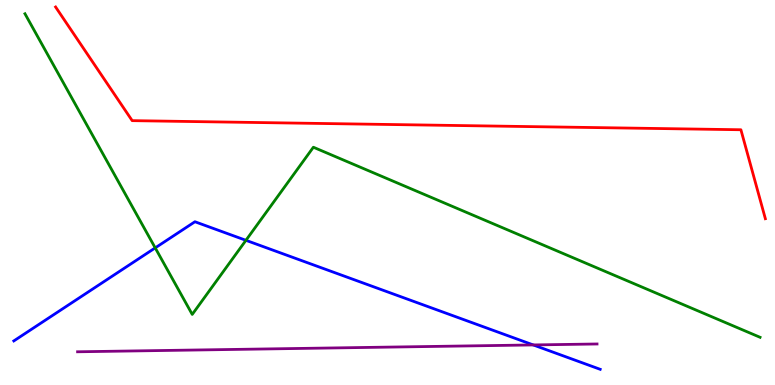[{'lines': ['blue', 'red'], 'intersections': []}, {'lines': ['green', 'red'], 'intersections': []}, {'lines': ['purple', 'red'], 'intersections': []}, {'lines': ['blue', 'green'], 'intersections': [{'x': 2.0, 'y': 3.56}, {'x': 3.17, 'y': 3.76}]}, {'lines': ['blue', 'purple'], 'intersections': [{'x': 6.88, 'y': 1.04}]}, {'lines': ['green', 'purple'], 'intersections': []}]